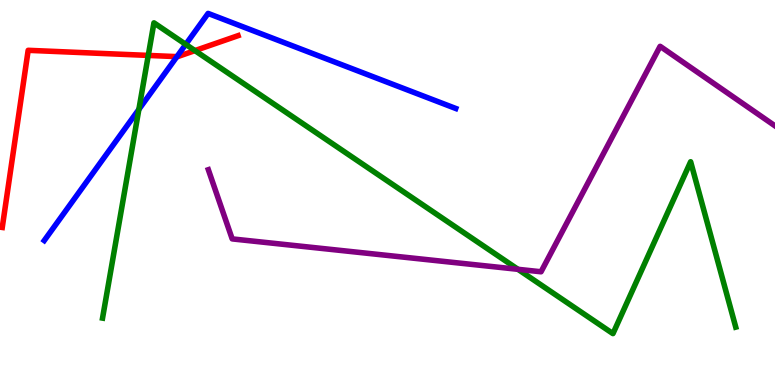[{'lines': ['blue', 'red'], 'intersections': [{'x': 2.28, 'y': 8.53}]}, {'lines': ['green', 'red'], 'intersections': [{'x': 1.91, 'y': 8.56}, {'x': 2.52, 'y': 8.69}]}, {'lines': ['purple', 'red'], 'intersections': []}, {'lines': ['blue', 'green'], 'intersections': [{'x': 1.79, 'y': 7.16}, {'x': 2.4, 'y': 8.85}]}, {'lines': ['blue', 'purple'], 'intersections': []}, {'lines': ['green', 'purple'], 'intersections': [{'x': 6.68, 'y': 3.0}]}]